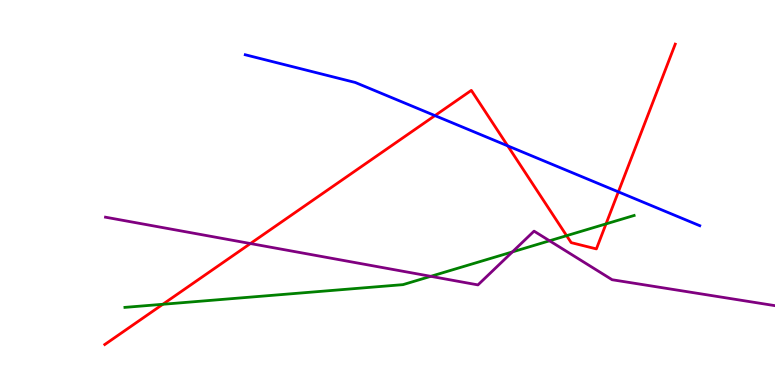[{'lines': ['blue', 'red'], 'intersections': [{'x': 5.61, 'y': 7.0}, {'x': 6.55, 'y': 6.21}, {'x': 7.98, 'y': 5.02}]}, {'lines': ['green', 'red'], 'intersections': [{'x': 2.1, 'y': 2.1}, {'x': 7.31, 'y': 3.88}, {'x': 7.82, 'y': 4.18}]}, {'lines': ['purple', 'red'], 'intersections': [{'x': 3.23, 'y': 3.67}]}, {'lines': ['blue', 'green'], 'intersections': []}, {'lines': ['blue', 'purple'], 'intersections': []}, {'lines': ['green', 'purple'], 'intersections': [{'x': 5.56, 'y': 2.82}, {'x': 6.61, 'y': 3.46}, {'x': 7.09, 'y': 3.75}]}]